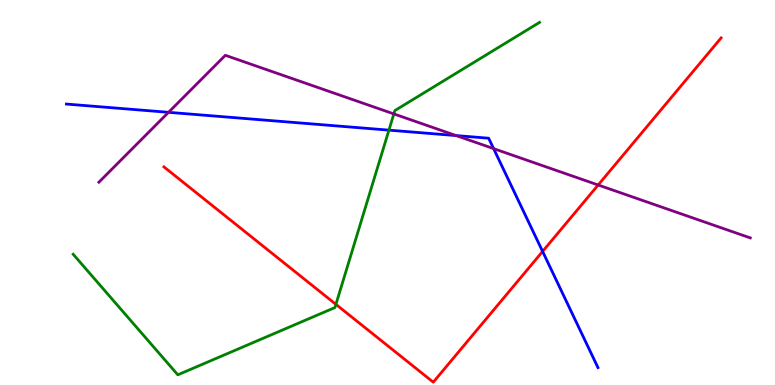[{'lines': ['blue', 'red'], 'intersections': [{'x': 7.0, 'y': 3.47}]}, {'lines': ['green', 'red'], 'intersections': [{'x': 4.33, 'y': 2.09}]}, {'lines': ['purple', 'red'], 'intersections': [{'x': 7.72, 'y': 5.2}]}, {'lines': ['blue', 'green'], 'intersections': [{'x': 5.02, 'y': 6.62}]}, {'lines': ['blue', 'purple'], 'intersections': [{'x': 2.17, 'y': 7.08}, {'x': 5.89, 'y': 6.48}, {'x': 6.37, 'y': 6.14}]}, {'lines': ['green', 'purple'], 'intersections': [{'x': 5.08, 'y': 7.04}]}]